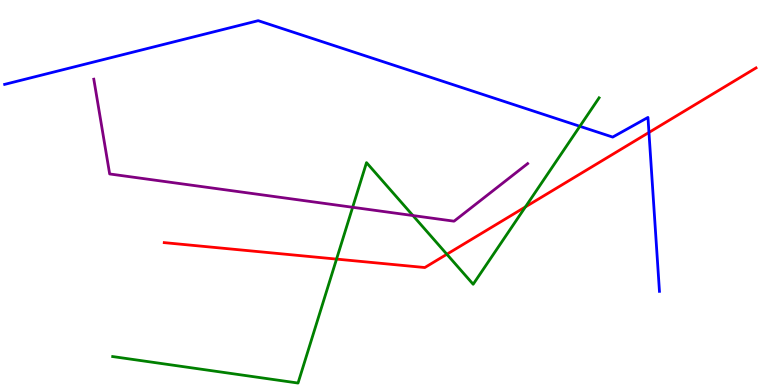[{'lines': ['blue', 'red'], 'intersections': [{'x': 8.37, 'y': 6.56}]}, {'lines': ['green', 'red'], 'intersections': [{'x': 4.34, 'y': 3.27}, {'x': 5.77, 'y': 3.4}, {'x': 6.78, 'y': 4.63}]}, {'lines': ['purple', 'red'], 'intersections': []}, {'lines': ['blue', 'green'], 'intersections': [{'x': 7.48, 'y': 6.72}]}, {'lines': ['blue', 'purple'], 'intersections': []}, {'lines': ['green', 'purple'], 'intersections': [{'x': 4.55, 'y': 4.62}, {'x': 5.33, 'y': 4.4}]}]